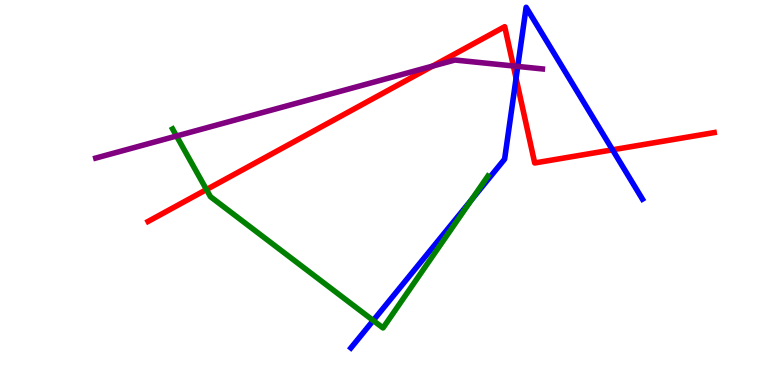[{'lines': ['blue', 'red'], 'intersections': [{'x': 6.66, 'y': 7.97}, {'x': 7.9, 'y': 6.11}]}, {'lines': ['green', 'red'], 'intersections': [{'x': 2.66, 'y': 5.08}]}, {'lines': ['purple', 'red'], 'intersections': [{'x': 5.58, 'y': 8.28}, {'x': 6.62, 'y': 8.29}]}, {'lines': ['blue', 'green'], 'intersections': [{'x': 4.82, 'y': 1.68}, {'x': 6.09, 'y': 4.81}]}, {'lines': ['blue', 'purple'], 'intersections': [{'x': 6.68, 'y': 8.27}]}, {'lines': ['green', 'purple'], 'intersections': [{'x': 2.28, 'y': 6.47}]}]